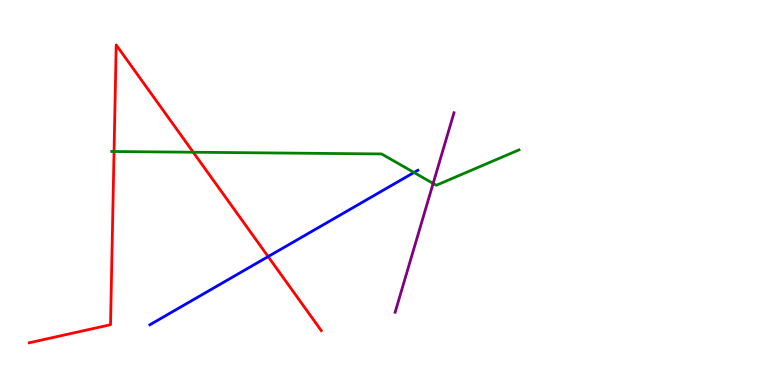[{'lines': ['blue', 'red'], 'intersections': [{'x': 3.46, 'y': 3.34}]}, {'lines': ['green', 'red'], 'intersections': [{'x': 1.47, 'y': 6.06}, {'x': 2.49, 'y': 6.05}]}, {'lines': ['purple', 'red'], 'intersections': []}, {'lines': ['blue', 'green'], 'intersections': [{'x': 5.34, 'y': 5.52}]}, {'lines': ['blue', 'purple'], 'intersections': []}, {'lines': ['green', 'purple'], 'intersections': [{'x': 5.59, 'y': 5.24}]}]